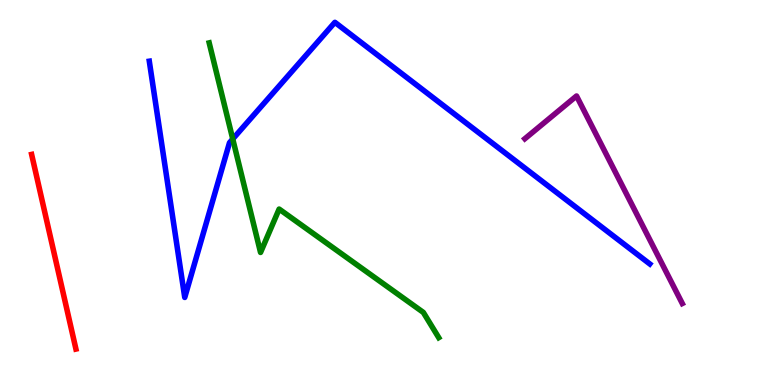[{'lines': ['blue', 'red'], 'intersections': []}, {'lines': ['green', 'red'], 'intersections': []}, {'lines': ['purple', 'red'], 'intersections': []}, {'lines': ['blue', 'green'], 'intersections': [{'x': 3.0, 'y': 6.39}]}, {'lines': ['blue', 'purple'], 'intersections': []}, {'lines': ['green', 'purple'], 'intersections': []}]